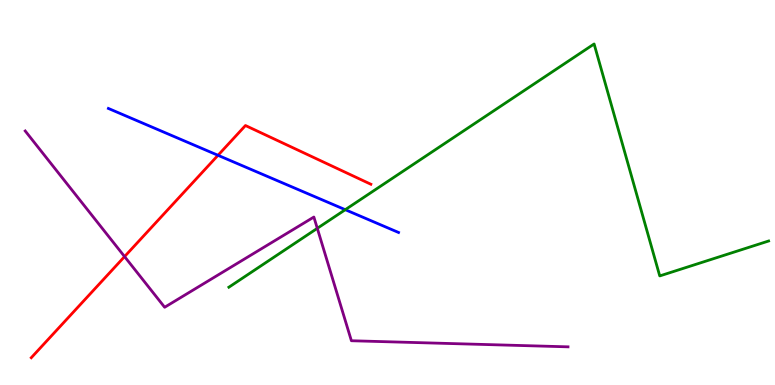[{'lines': ['blue', 'red'], 'intersections': [{'x': 2.81, 'y': 5.97}]}, {'lines': ['green', 'red'], 'intersections': []}, {'lines': ['purple', 'red'], 'intersections': [{'x': 1.61, 'y': 3.34}]}, {'lines': ['blue', 'green'], 'intersections': [{'x': 4.46, 'y': 4.55}]}, {'lines': ['blue', 'purple'], 'intersections': []}, {'lines': ['green', 'purple'], 'intersections': [{'x': 4.09, 'y': 4.07}]}]